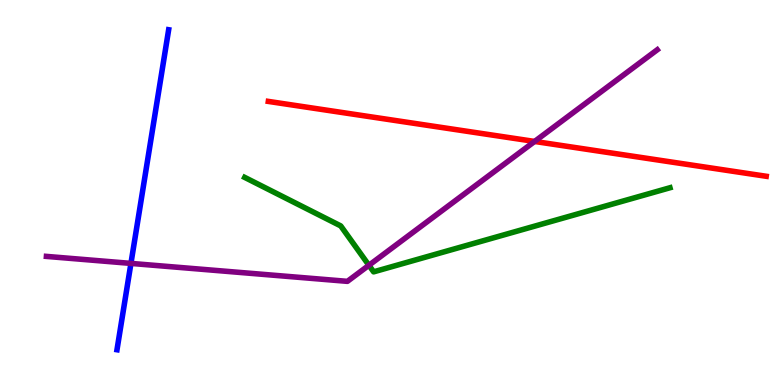[{'lines': ['blue', 'red'], 'intersections': []}, {'lines': ['green', 'red'], 'intersections': []}, {'lines': ['purple', 'red'], 'intersections': [{'x': 6.9, 'y': 6.33}]}, {'lines': ['blue', 'green'], 'intersections': []}, {'lines': ['blue', 'purple'], 'intersections': [{'x': 1.69, 'y': 3.16}]}, {'lines': ['green', 'purple'], 'intersections': [{'x': 4.76, 'y': 3.11}]}]